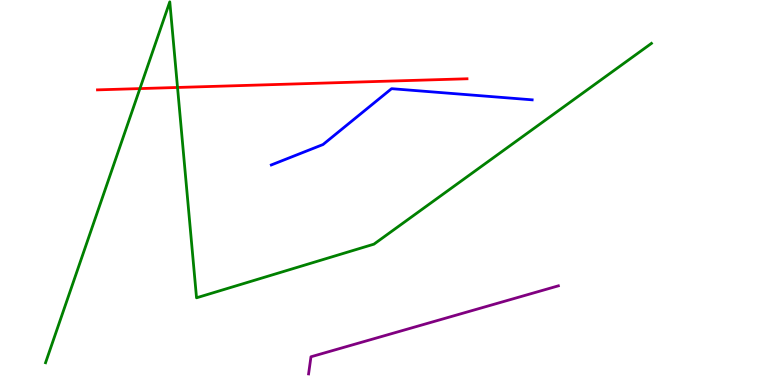[{'lines': ['blue', 'red'], 'intersections': []}, {'lines': ['green', 'red'], 'intersections': [{'x': 1.81, 'y': 7.7}, {'x': 2.29, 'y': 7.73}]}, {'lines': ['purple', 'red'], 'intersections': []}, {'lines': ['blue', 'green'], 'intersections': []}, {'lines': ['blue', 'purple'], 'intersections': []}, {'lines': ['green', 'purple'], 'intersections': []}]